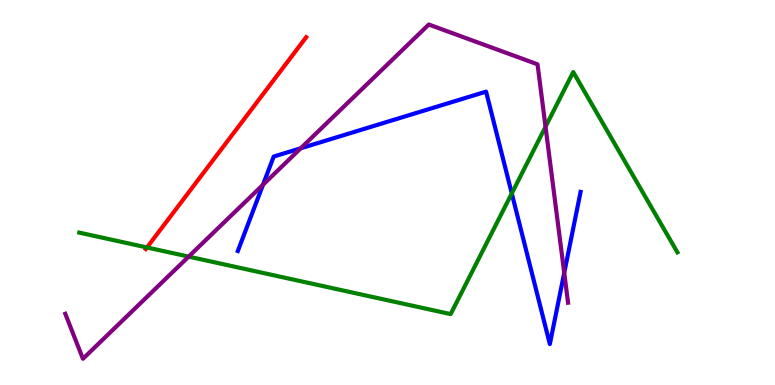[{'lines': ['blue', 'red'], 'intersections': []}, {'lines': ['green', 'red'], 'intersections': [{'x': 1.9, 'y': 3.57}]}, {'lines': ['purple', 'red'], 'intersections': []}, {'lines': ['blue', 'green'], 'intersections': [{'x': 6.6, 'y': 4.98}]}, {'lines': ['blue', 'purple'], 'intersections': [{'x': 3.39, 'y': 5.2}, {'x': 3.88, 'y': 6.15}, {'x': 7.28, 'y': 2.91}]}, {'lines': ['green', 'purple'], 'intersections': [{'x': 2.43, 'y': 3.33}, {'x': 7.04, 'y': 6.71}]}]